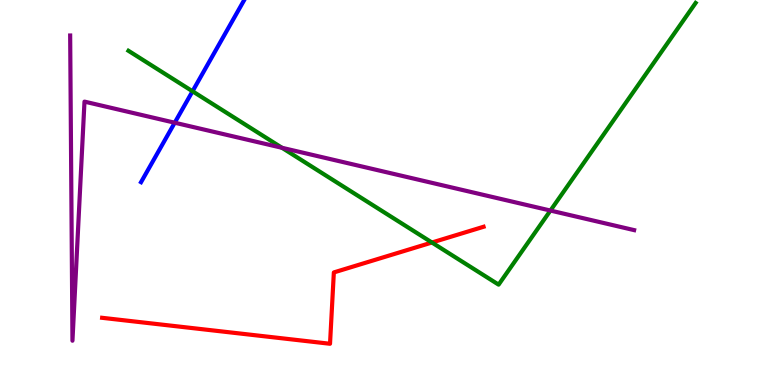[{'lines': ['blue', 'red'], 'intersections': []}, {'lines': ['green', 'red'], 'intersections': [{'x': 5.57, 'y': 3.7}]}, {'lines': ['purple', 'red'], 'intersections': []}, {'lines': ['blue', 'green'], 'intersections': [{'x': 2.48, 'y': 7.63}]}, {'lines': ['blue', 'purple'], 'intersections': [{'x': 2.25, 'y': 6.81}]}, {'lines': ['green', 'purple'], 'intersections': [{'x': 3.64, 'y': 6.16}, {'x': 7.1, 'y': 4.53}]}]